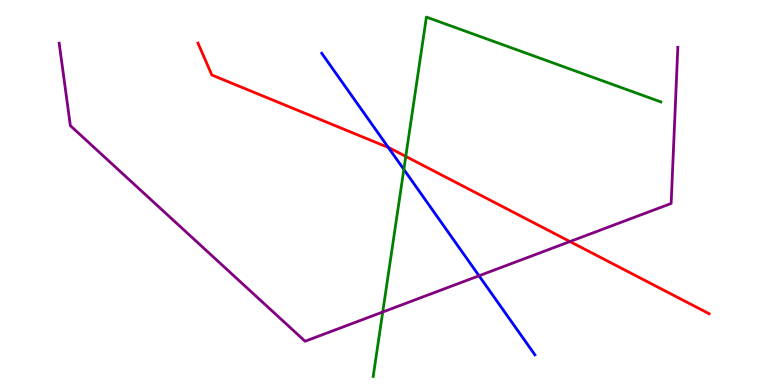[{'lines': ['blue', 'red'], 'intersections': [{'x': 5.01, 'y': 6.17}]}, {'lines': ['green', 'red'], 'intersections': [{'x': 5.24, 'y': 5.94}]}, {'lines': ['purple', 'red'], 'intersections': [{'x': 7.35, 'y': 3.73}]}, {'lines': ['blue', 'green'], 'intersections': [{'x': 5.21, 'y': 5.6}]}, {'lines': ['blue', 'purple'], 'intersections': [{'x': 6.18, 'y': 2.84}]}, {'lines': ['green', 'purple'], 'intersections': [{'x': 4.94, 'y': 1.9}]}]